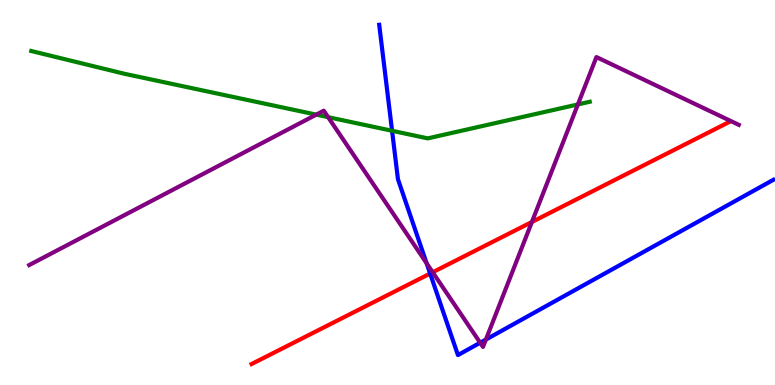[{'lines': ['blue', 'red'], 'intersections': [{'x': 5.55, 'y': 2.89}]}, {'lines': ['green', 'red'], 'intersections': []}, {'lines': ['purple', 'red'], 'intersections': [{'x': 5.58, 'y': 2.93}, {'x': 6.86, 'y': 4.23}]}, {'lines': ['blue', 'green'], 'intersections': [{'x': 5.06, 'y': 6.6}]}, {'lines': ['blue', 'purple'], 'intersections': [{'x': 5.5, 'y': 3.16}, {'x': 6.2, 'y': 1.1}, {'x': 6.27, 'y': 1.18}]}, {'lines': ['green', 'purple'], 'intersections': [{'x': 4.08, 'y': 7.02}, {'x': 4.23, 'y': 6.96}, {'x': 7.46, 'y': 7.29}]}]